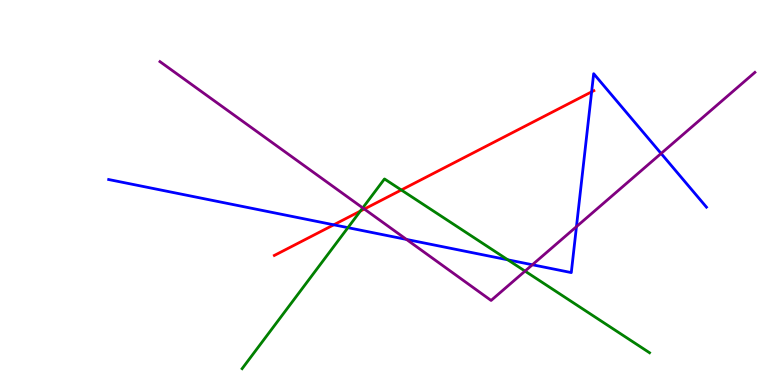[{'lines': ['blue', 'red'], 'intersections': [{'x': 4.31, 'y': 4.16}, {'x': 7.63, 'y': 7.61}]}, {'lines': ['green', 'red'], 'intersections': [{'x': 4.65, 'y': 4.52}, {'x': 5.18, 'y': 5.07}]}, {'lines': ['purple', 'red'], 'intersections': [{'x': 4.7, 'y': 4.57}]}, {'lines': ['blue', 'green'], 'intersections': [{'x': 4.49, 'y': 4.09}, {'x': 6.55, 'y': 3.25}]}, {'lines': ['blue', 'purple'], 'intersections': [{'x': 5.24, 'y': 3.78}, {'x': 6.87, 'y': 3.12}, {'x': 7.44, 'y': 4.11}, {'x': 8.53, 'y': 6.01}]}, {'lines': ['green', 'purple'], 'intersections': [{'x': 4.68, 'y': 4.6}, {'x': 6.77, 'y': 2.96}]}]